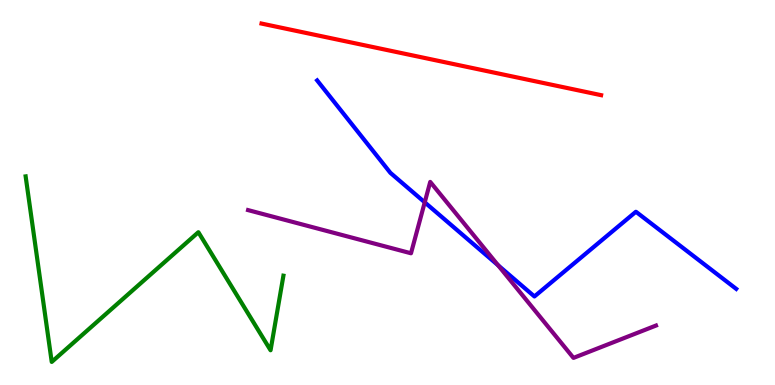[{'lines': ['blue', 'red'], 'intersections': []}, {'lines': ['green', 'red'], 'intersections': []}, {'lines': ['purple', 'red'], 'intersections': []}, {'lines': ['blue', 'green'], 'intersections': []}, {'lines': ['blue', 'purple'], 'intersections': [{'x': 5.48, 'y': 4.74}, {'x': 6.43, 'y': 3.11}]}, {'lines': ['green', 'purple'], 'intersections': []}]